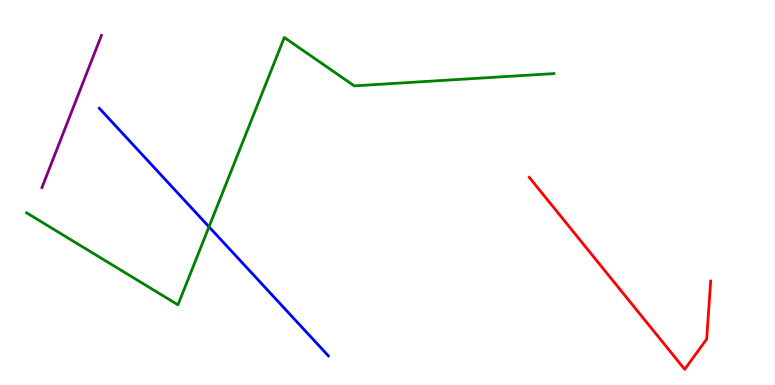[{'lines': ['blue', 'red'], 'intersections': []}, {'lines': ['green', 'red'], 'intersections': []}, {'lines': ['purple', 'red'], 'intersections': []}, {'lines': ['blue', 'green'], 'intersections': [{'x': 2.7, 'y': 4.11}]}, {'lines': ['blue', 'purple'], 'intersections': []}, {'lines': ['green', 'purple'], 'intersections': []}]